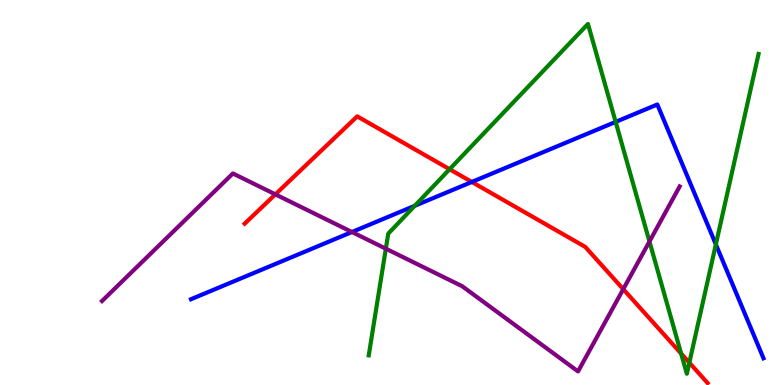[{'lines': ['blue', 'red'], 'intersections': [{'x': 6.09, 'y': 5.27}]}, {'lines': ['green', 'red'], 'intersections': [{'x': 5.8, 'y': 5.6}, {'x': 8.79, 'y': 0.816}, {'x': 8.89, 'y': 0.579}]}, {'lines': ['purple', 'red'], 'intersections': [{'x': 3.55, 'y': 4.95}, {'x': 8.04, 'y': 2.49}]}, {'lines': ['blue', 'green'], 'intersections': [{'x': 5.35, 'y': 4.66}, {'x': 7.94, 'y': 6.83}, {'x': 9.24, 'y': 3.65}]}, {'lines': ['blue', 'purple'], 'intersections': [{'x': 4.54, 'y': 3.97}]}, {'lines': ['green', 'purple'], 'intersections': [{'x': 4.98, 'y': 3.54}, {'x': 8.38, 'y': 3.73}]}]